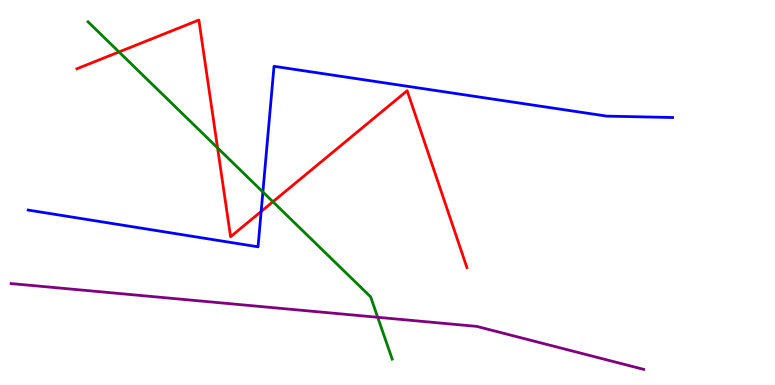[{'lines': ['blue', 'red'], 'intersections': [{'x': 3.37, 'y': 4.51}]}, {'lines': ['green', 'red'], 'intersections': [{'x': 1.54, 'y': 8.65}, {'x': 2.81, 'y': 6.16}, {'x': 3.52, 'y': 4.76}]}, {'lines': ['purple', 'red'], 'intersections': []}, {'lines': ['blue', 'green'], 'intersections': [{'x': 3.39, 'y': 5.01}]}, {'lines': ['blue', 'purple'], 'intersections': []}, {'lines': ['green', 'purple'], 'intersections': [{'x': 4.87, 'y': 1.76}]}]